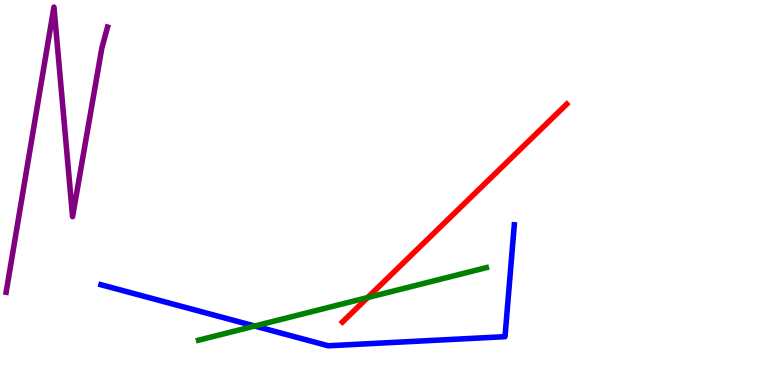[{'lines': ['blue', 'red'], 'intersections': []}, {'lines': ['green', 'red'], 'intersections': [{'x': 4.74, 'y': 2.27}]}, {'lines': ['purple', 'red'], 'intersections': []}, {'lines': ['blue', 'green'], 'intersections': [{'x': 3.29, 'y': 1.53}]}, {'lines': ['blue', 'purple'], 'intersections': []}, {'lines': ['green', 'purple'], 'intersections': []}]